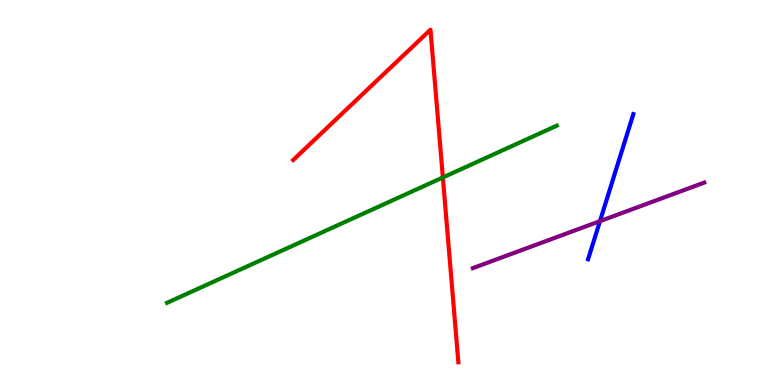[{'lines': ['blue', 'red'], 'intersections': []}, {'lines': ['green', 'red'], 'intersections': [{'x': 5.71, 'y': 5.39}]}, {'lines': ['purple', 'red'], 'intersections': []}, {'lines': ['blue', 'green'], 'intersections': []}, {'lines': ['blue', 'purple'], 'intersections': [{'x': 7.74, 'y': 4.26}]}, {'lines': ['green', 'purple'], 'intersections': []}]